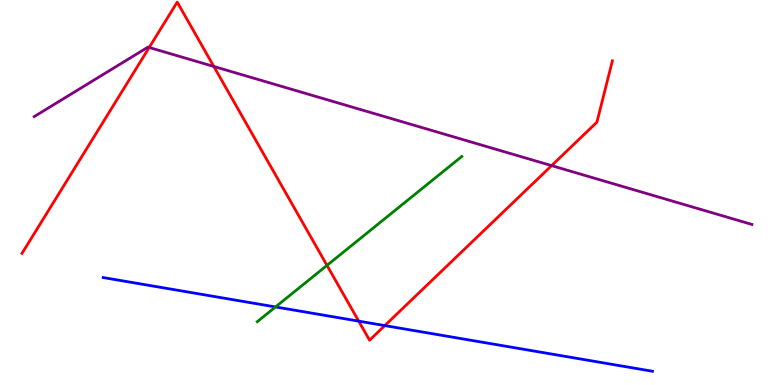[{'lines': ['blue', 'red'], 'intersections': [{'x': 4.63, 'y': 1.66}, {'x': 4.97, 'y': 1.54}]}, {'lines': ['green', 'red'], 'intersections': [{'x': 4.22, 'y': 3.11}]}, {'lines': ['purple', 'red'], 'intersections': [{'x': 1.93, 'y': 8.77}, {'x': 2.76, 'y': 8.27}, {'x': 7.12, 'y': 5.7}]}, {'lines': ['blue', 'green'], 'intersections': [{'x': 3.56, 'y': 2.03}]}, {'lines': ['blue', 'purple'], 'intersections': []}, {'lines': ['green', 'purple'], 'intersections': []}]